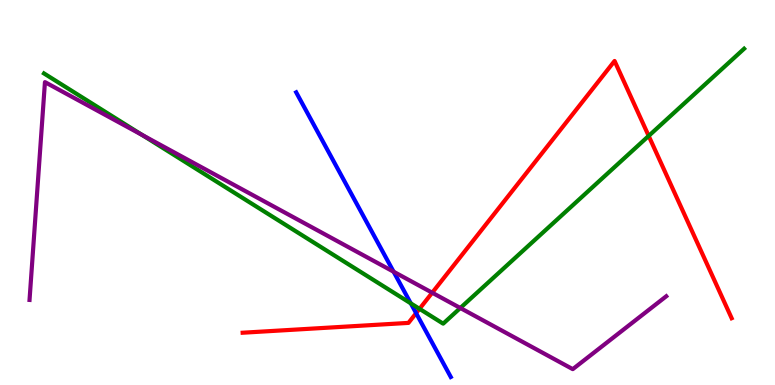[{'lines': ['blue', 'red'], 'intersections': [{'x': 5.37, 'y': 1.87}]}, {'lines': ['green', 'red'], 'intersections': [{'x': 5.41, 'y': 1.98}, {'x': 8.37, 'y': 6.47}]}, {'lines': ['purple', 'red'], 'intersections': [{'x': 5.58, 'y': 2.4}]}, {'lines': ['blue', 'green'], 'intersections': [{'x': 5.3, 'y': 2.12}]}, {'lines': ['blue', 'purple'], 'intersections': [{'x': 5.08, 'y': 2.94}]}, {'lines': ['green', 'purple'], 'intersections': [{'x': 1.84, 'y': 6.49}, {'x': 5.94, 'y': 2.0}]}]